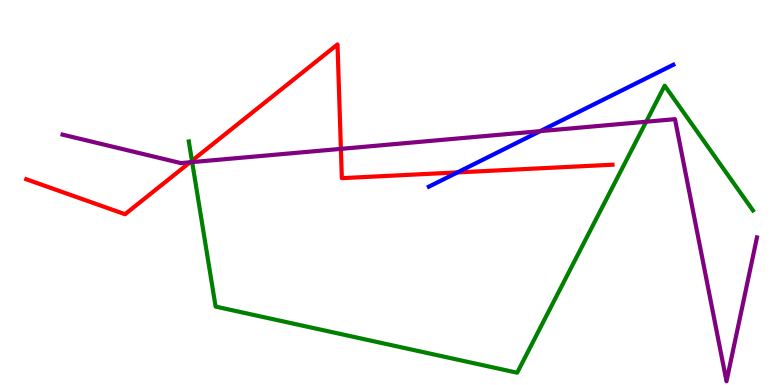[{'lines': ['blue', 'red'], 'intersections': [{'x': 5.9, 'y': 5.52}]}, {'lines': ['green', 'red'], 'intersections': [{'x': 2.48, 'y': 5.82}]}, {'lines': ['purple', 'red'], 'intersections': [{'x': 2.45, 'y': 5.78}, {'x': 4.4, 'y': 6.13}]}, {'lines': ['blue', 'green'], 'intersections': []}, {'lines': ['blue', 'purple'], 'intersections': [{'x': 6.97, 'y': 6.59}]}, {'lines': ['green', 'purple'], 'intersections': [{'x': 2.48, 'y': 5.79}, {'x': 8.34, 'y': 6.84}]}]